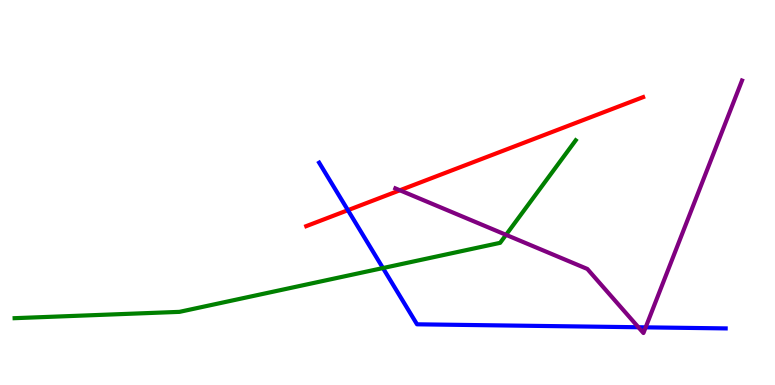[{'lines': ['blue', 'red'], 'intersections': [{'x': 4.49, 'y': 4.54}]}, {'lines': ['green', 'red'], 'intersections': []}, {'lines': ['purple', 'red'], 'intersections': [{'x': 5.16, 'y': 5.06}]}, {'lines': ['blue', 'green'], 'intersections': [{'x': 4.94, 'y': 3.04}]}, {'lines': ['blue', 'purple'], 'intersections': [{'x': 8.24, 'y': 1.5}, {'x': 8.33, 'y': 1.5}]}, {'lines': ['green', 'purple'], 'intersections': [{'x': 6.53, 'y': 3.9}]}]